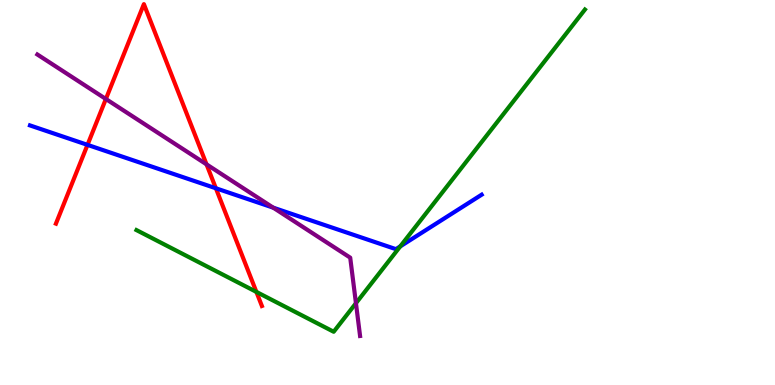[{'lines': ['blue', 'red'], 'intersections': [{'x': 1.13, 'y': 6.24}, {'x': 2.79, 'y': 5.11}]}, {'lines': ['green', 'red'], 'intersections': [{'x': 3.31, 'y': 2.42}]}, {'lines': ['purple', 'red'], 'intersections': [{'x': 1.37, 'y': 7.43}, {'x': 2.66, 'y': 5.73}]}, {'lines': ['blue', 'green'], 'intersections': [{'x': 5.16, 'y': 3.6}]}, {'lines': ['blue', 'purple'], 'intersections': [{'x': 3.53, 'y': 4.61}]}, {'lines': ['green', 'purple'], 'intersections': [{'x': 4.59, 'y': 2.12}]}]